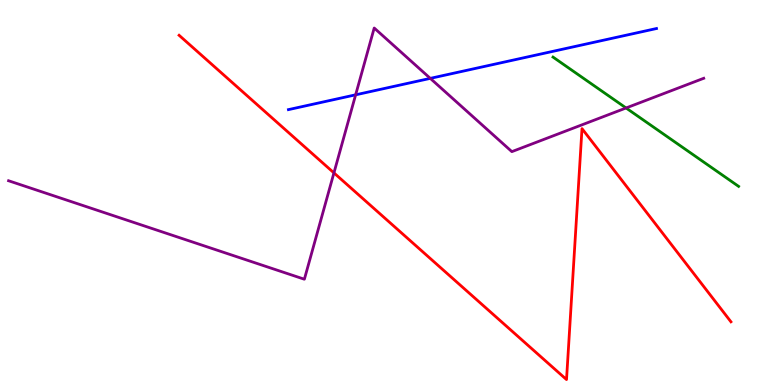[{'lines': ['blue', 'red'], 'intersections': []}, {'lines': ['green', 'red'], 'intersections': []}, {'lines': ['purple', 'red'], 'intersections': [{'x': 4.31, 'y': 5.51}]}, {'lines': ['blue', 'green'], 'intersections': []}, {'lines': ['blue', 'purple'], 'intersections': [{'x': 4.59, 'y': 7.54}, {'x': 5.55, 'y': 7.96}]}, {'lines': ['green', 'purple'], 'intersections': [{'x': 8.08, 'y': 7.2}]}]